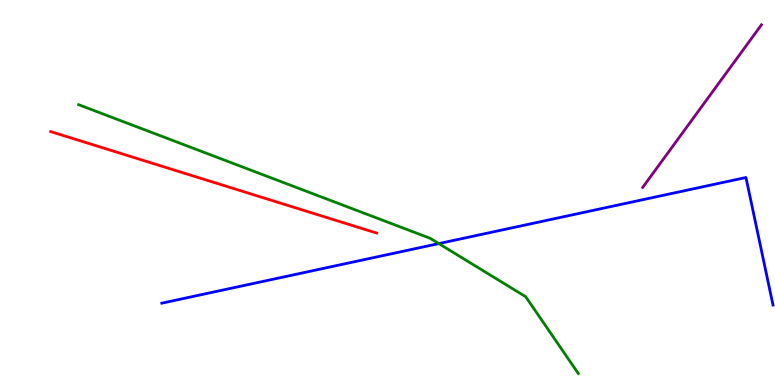[{'lines': ['blue', 'red'], 'intersections': []}, {'lines': ['green', 'red'], 'intersections': []}, {'lines': ['purple', 'red'], 'intersections': []}, {'lines': ['blue', 'green'], 'intersections': [{'x': 5.66, 'y': 3.67}]}, {'lines': ['blue', 'purple'], 'intersections': []}, {'lines': ['green', 'purple'], 'intersections': []}]